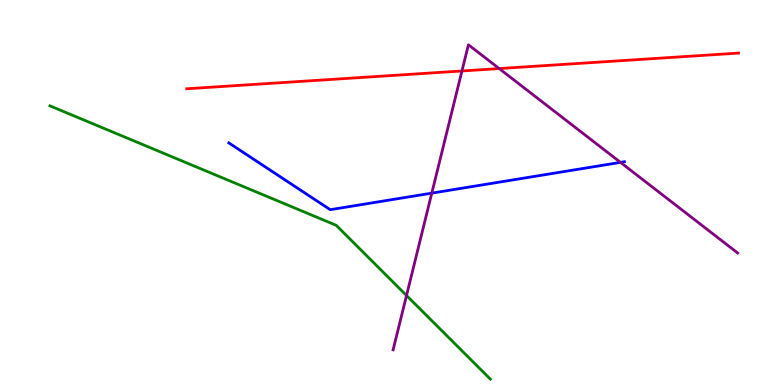[{'lines': ['blue', 'red'], 'intersections': []}, {'lines': ['green', 'red'], 'intersections': []}, {'lines': ['purple', 'red'], 'intersections': [{'x': 5.96, 'y': 8.16}, {'x': 6.44, 'y': 8.22}]}, {'lines': ['blue', 'green'], 'intersections': []}, {'lines': ['blue', 'purple'], 'intersections': [{'x': 5.57, 'y': 4.98}, {'x': 8.01, 'y': 5.78}]}, {'lines': ['green', 'purple'], 'intersections': [{'x': 5.25, 'y': 2.32}]}]